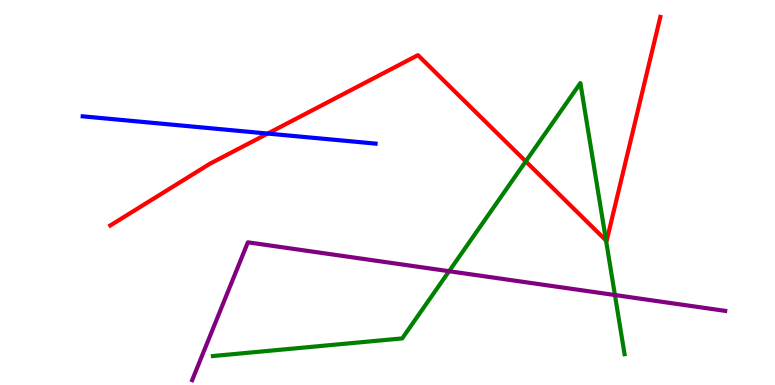[{'lines': ['blue', 'red'], 'intersections': [{'x': 3.45, 'y': 6.53}]}, {'lines': ['green', 'red'], 'intersections': [{'x': 6.78, 'y': 5.81}, {'x': 7.82, 'y': 3.75}]}, {'lines': ['purple', 'red'], 'intersections': []}, {'lines': ['blue', 'green'], 'intersections': []}, {'lines': ['blue', 'purple'], 'intersections': []}, {'lines': ['green', 'purple'], 'intersections': [{'x': 5.79, 'y': 2.96}, {'x': 7.93, 'y': 2.34}]}]